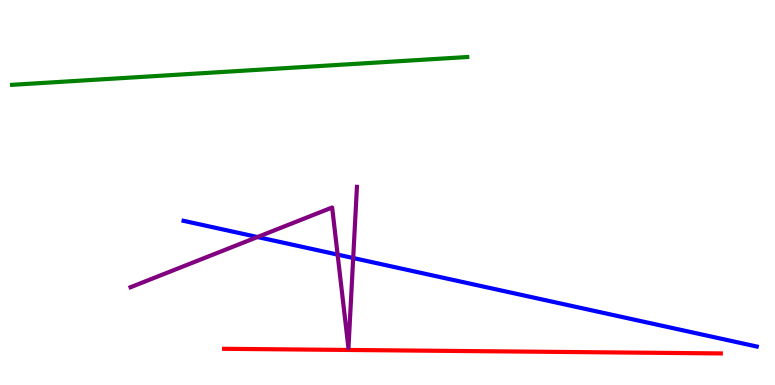[{'lines': ['blue', 'red'], 'intersections': []}, {'lines': ['green', 'red'], 'intersections': []}, {'lines': ['purple', 'red'], 'intersections': []}, {'lines': ['blue', 'green'], 'intersections': []}, {'lines': ['blue', 'purple'], 'intersections': [{'x': 3.32, 'y': 3.84}, {'x': 4.36, 'y': 3.39}, {'x': 4.56, 'y': 3.3}]}, {'lines': ['green', 'purple'], 'intersections': []}]